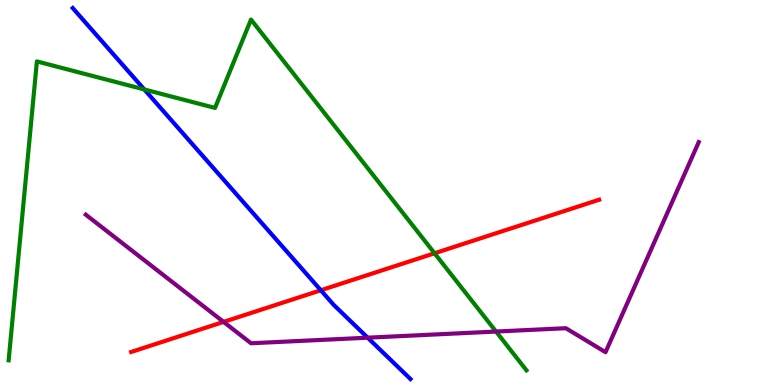[{'lines': ['blue', 'red'], 'intersections': [{'x': 4.14, 'y': 2.46}]}, {'lines': ['green', 'red'], 'intersections': [{'x': 5.61, 'y': 3.42}]}, {'lines': ['purple', 'red'], 'intersections': [{'x': 2.88, 'y': 1.64}]}, {'lines': ['blue', 'green'], 'intersections': [{'x': 1.86, 'y': 7.68}]}, {'lines': ['blue', 'purple'], 'intersections': [{'x': 4.74, 'y': 1.23}]}, {'lines': ['green', 'purple'], 'intersections': [{'x': 6.4, 'y': 1.39}]}]